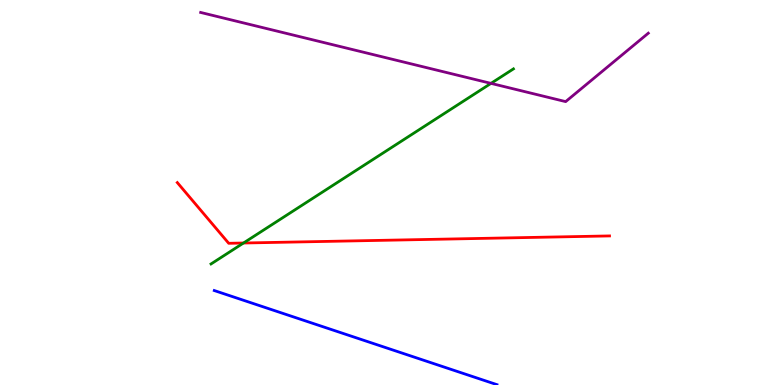[{'lines': ['blue', 'red'], 'intersections': []}, {'lines': ['green', 'red'], 'intersections': [{'x': 3.14, 'y': 3.69}]}, {'lines': ['purple', 'red'], 'intersections': []}, {'lines': ['blue', 'green'], 'intersections': []}, {'lines': ['blue', 'purple'], 'intersections': []}, {'lines': ['green', 'purple'], 'intersections': [{'x': 6.34, 'y': 7.83}]}]